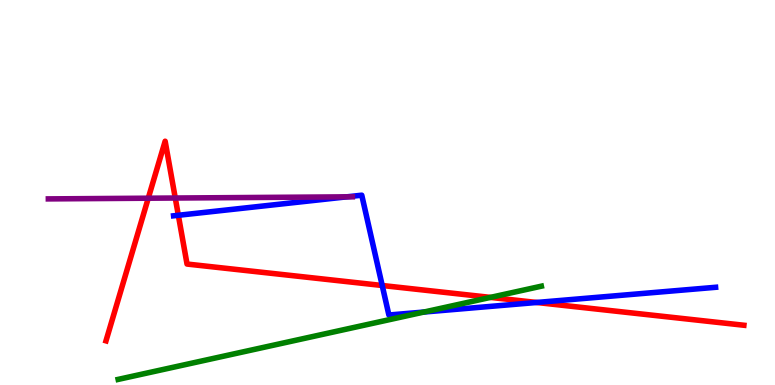[{'lines': ['blue', 'red'], 'intersections': [{'x': 2.3, 'y': 4.41}, {'x': 4.93, 'y': 2.58}, {'x': 6.92, 'y': 2.14}]}, {'lines': ['green', 'red'], 'intersections': [{'x': 6.33, 'y': 2.28}]}, {'lines': ['purple', 'red'], 'intersections': [{'x': 1.91, 'y': 4.85}, {'x': 2.26, 'y': 4.86}]}, {'lines': ['blue', 'green'], 'intersections': [{'x': 5.47, 'y': 1.9}]}, {'lines': ['blue', 'purple'], 'intersections': [{'x': 4.47, 'y': 4.89}]}, {'lines': ['green', 'purple'], 'intersections': []}]